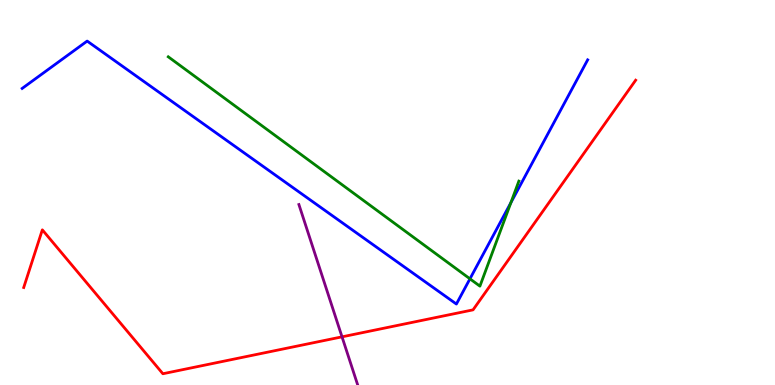[{'lines': ['blue', 'red'], 'intersections': []}, {'lines': ['green', 'red'], 'intersections': []}, {'lines': ['purple', 'red'], 'intersections': [{'x': 4.41, 'y': 1.25}]}, {'lines': ['blue', 'green'], 'intersections': [{'x': 6.06, 'y': 2.76}, {'x': 6.59, 'y': 4.73}]}, {'lines': ['blue', 'purple'], 'intersections': []}, {'lines': ['green', 'purple'], 'intersections': []}]